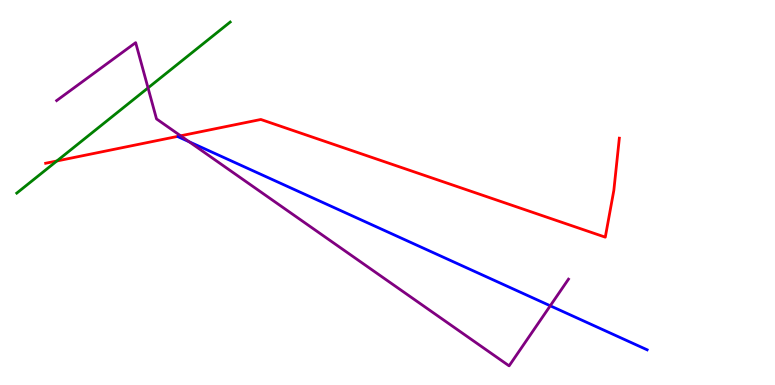[{'lines': ['blue', 'red'], 'intersections': []}, {'lines': ['green', 'red'], 'intersections': [{'x': 0.734, 'y': 5.82}]}, {'lines': ['purple', 'red'], 'intersections': [{'x': 2.33, 'y': 6.47}]}, {'lines': ['blue', 'green'], 'intersections': []}, {'lines': ['blue', 'purple'], 'intersections': [{'x': 2.44, 'y': 6.32}, {'x': 7.1, 'y': 2.06}]}, {'lines': ['green', 'purple'], 'intersections': [{'x': 1.91, 'y': 7.72}]}]